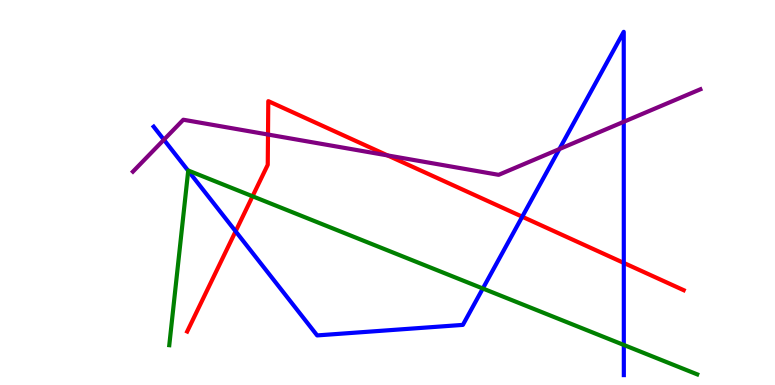[{'lines': ['blue', 'red'], 'intersections': [{'x': 3.04, 'y': 3.99}, {'x': 6.74, 'y': 4.37}, {'x': 8.05, 'y': 3.17}]}, {'lines': ['green', 'red'], 'intersections': [{'x': 3.26, 'y': 4.9}]}, {'lines': ['purple', 'red'], 'intersections': [{'x': 3.46, 'y': 6.51}, {'x': 5.0, 'y': 5.96}]}, {'lines': ['blue', 'green'], 'intersections': [{'x': 2.43, 'y': 5.56}, {'x': 6.23, 'y': 2.51}, {'x': 8.05, 'y': 1.04}]}, {'lines': ['blue', 'purple'], 'intersections': [{'x': 2.11, 'y': 6.37}, {'x': 7.22, 'y': 6.13}, {'x': 8.05, 'y': 6.84}]}, {'lines': ['green', 'purple'], 'intersections': []}]